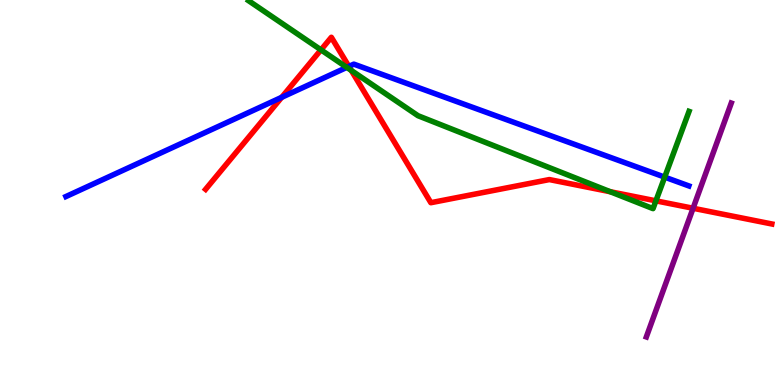[{'lines': ['blue', 'red'], 'intersections': [{'x': 3.63, 'y': 7.47}, {'x': 4.5, 'y': 8.27}]}, {'lines': ['green', 'red'], 'intersections': [{'x': 4.14, 'y': 8.71}, {'x': 4.53, 'y': 8.17}, {'x': 7.87, 'y': 5.02}, {'x': 8.46, 'y': 4.78}]}, {'lines': ['purple', 'red'], 'intersections': [{'x': 8.94, 'y': 4.59}]}, {'lines': ['blue', 'green'], 'intersections': [{'x': 4.47, 'y': 8.25}, {'x': 8.58, 'y': 5.4}]}, {'lines': ['blue', 'purple'], 'intersections': []}, {'lines': ['green', 'purple'], 'intersections': []}]